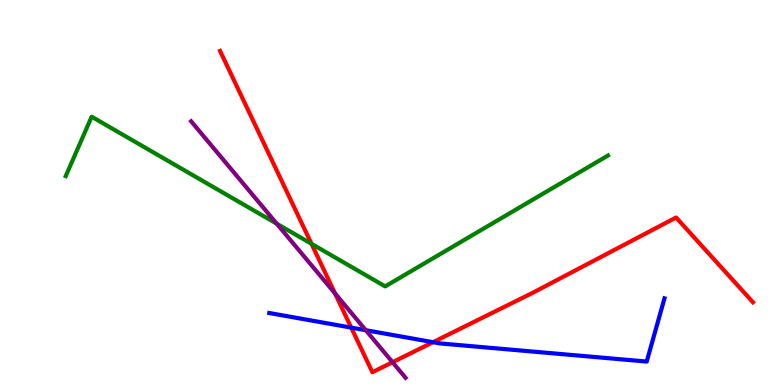[{'lines': ['blue', 'red'], 'intersections': [{'x': 4.53, 'y': 1.49}, {'x': 5.59, 'y': 1.11}]}, {'lines': ['green', 'red'], 'intersections': [{'x': 4.02, 'y': 3.67}]}, {'lines': ['purple', 'red'], 'intersections': [{'x': 4.32, 'y': 2.38}, {'x': 5.07, 'y': 0.592}]}, {'lines': ['blue', 'green'], 'intersections': []}, {'lines': ['blue', 'purple'], 'intersections': [{'x': 4.72, 'y': 1.42}]}, {'lines': ['green', 'purple'], 'intersections': [{'x': 3.57, 'y': 4.19}]}]